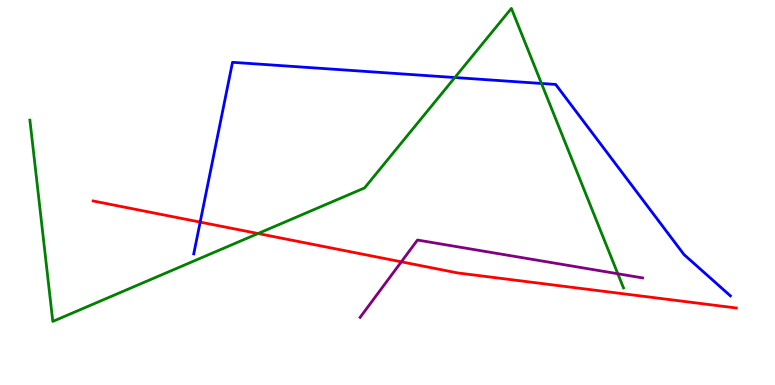[{'lines': ['blue', 'red'], 'intersections': [{'x': 2.58, 'y': 4.23}]}, {'lines': ['green', 'red'], 'intersections': [{'x': 3.33, 'y': 3.93}]}, {'lines': ['purple', 'red'], 'intersections': [{'x': 5.18, 'y': 3.2}]}, {'lines': ['blue', 'green'], 'intersections': [{'x': 5.87, 'y': 7.99}, {'x': 6.99, 'y': 7.83}]}, {'lines': ['blue', 'purple'], 'intersections': []}, {'lines': ['green', 'purple'], 'intersections': [{'x': 7.97, 'y': 2.89}]}]